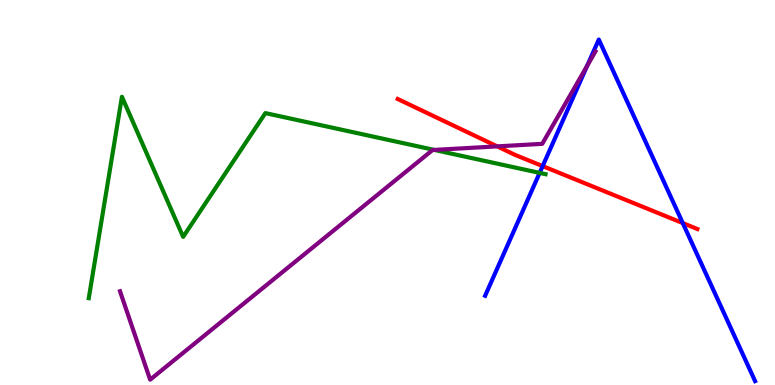[{'lines': ['blue', 'red'], 'intersections': [{'x': 7.0, 'y': 5.69}, {'x': 8.81, 'y': 4.21}]}, {'lines': ['green', 'red'], 'intersections': []}, {'lines': ['purple', 'red'], 'intersections': [{'x': 6.42, 'y': 6.2}]}, {'lines': ['blue', 'green'], 'intersections': [{'x': 6.96, 'y': 5.51}]}, {'lines': ['blue', 'purple'], 'intersections': [{'x': 7.58, 'y': 8.29}]}, {'lines': ['green', 'purple'], 'intersections': [{'x': 5.6, 'y': 6.11}]}]